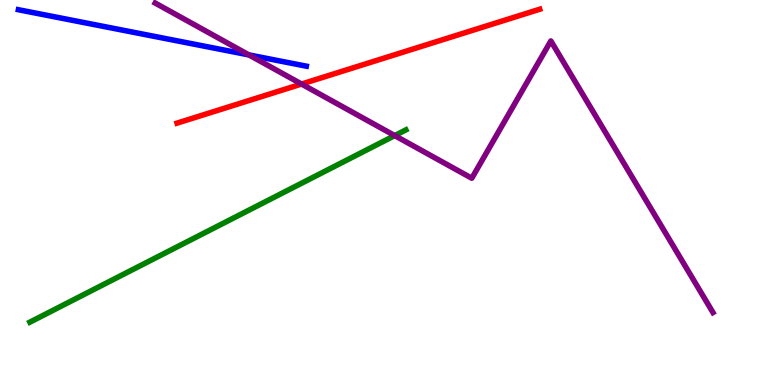[{'lines': ['blue', 'red'], 'intersections': []}, {'lines': ['green', 'red'], 'intersections': []}, {'lines': ['purple', 'red'], 'intersections': [{'x': 3.89, 'y': 7.82}]}, {'lines': ['blue', 'green'], 'intersections': []}, {'lines': ['blue', 'purple'], 'intersections': [{'x': 3.21, 'y': 8.57}]}, {'lines': ['green', 'purple'], 'intersections': [{'x': 5.09, 'y': 6.48}]}]